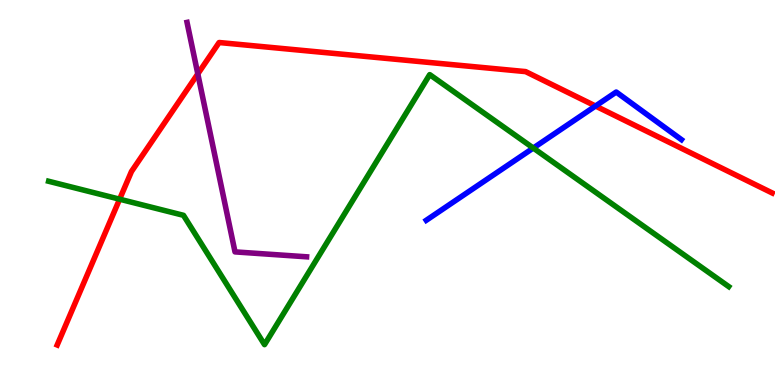[{'lines': ['blue', 'red'], 'intersections': [{'x': 7.68, 'y': 7.25}]}, {'lines': ['green', 'red'], 'intersections': [{'x': 1.54, 'y': 4.83}]}, {'lines': ['purple', 'red'], 'intersections': [{'x': 2.55, 'y': 8.08}]}, {'lines': ['blue', 'green'], 'intersections': [{'x': 6.88, 'y': 6.15}]}, {'lines': ['blue', 'purple'], 'intersections': []}, {'lines': ['green', 'purple'], 'intersections': []}]